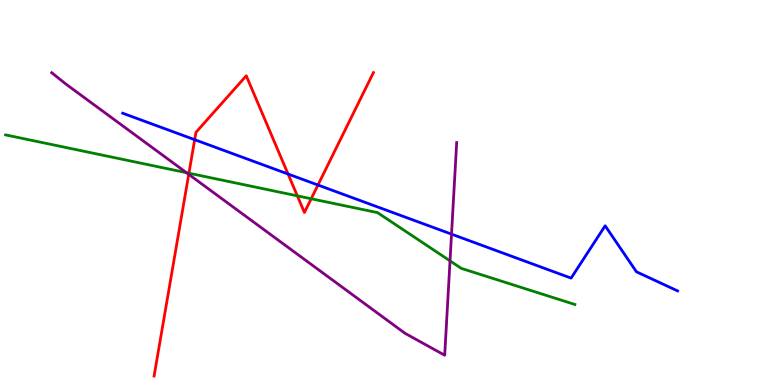[{'lines': ['blue', 'red'], 'intersections': [{'x': 2.51, 'y': 6.37}, {'x': 3.72, 'y': 5.48}, {'x': 4.1, 'y': 5.19}]}, {'lines': ['green', 'red'], 'intersections': [{'x': 2.44, 'y': 5.5}, {'x': 3.84, 'y': 4.91}, {'x': 4.02, 'y': 4.84}]}, {'lines': ['purple', 'red'], 'intersections': [{'x': 2.44, 'y': 5.47}]}, {'lines': ['blue', 'green'], 'intersections': []}, {'lines': ['blue', 'purple'], 'intersections': [{'x': 5.83, 'y': 3.92}]}, {'lines': ['green', 'purple'], 'intersections': [{'x': 2.41, 'y': 5.51}, {'x': 5.81, 'y': 3.22}]}]